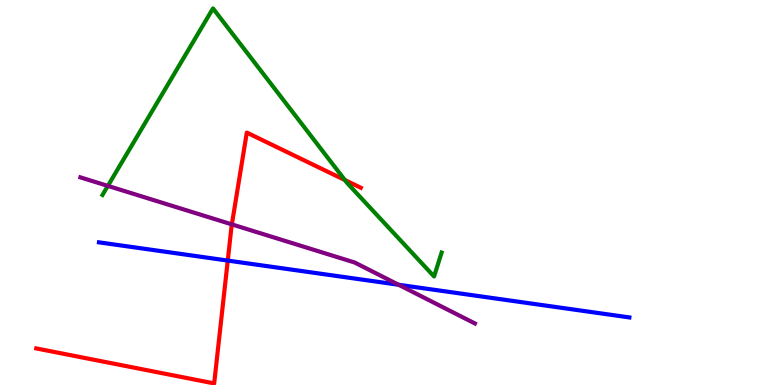[{'lines': ['blue', 'red'], 'intersections': [{'x': 2.94, 'y': 3.23}]}, {'lines': ['green', 'red'], 'intersections': [{'x': 4.45, 'y': 5.32}]}, {'lines': ['purple', 'red'], 'intersections': [{'x': 2.99, 'y': 4.17}]}, {'lines': ['blue', 'green'], 'intersections': []}, {'lines': ['blue', 'purple'], 'intersections': [{'x': 5.14, 'y': 2.6}]}, {'lines': ['green', 'purple'], 'intersections': [{'x': 1.39, 'y': 5.17}]}]